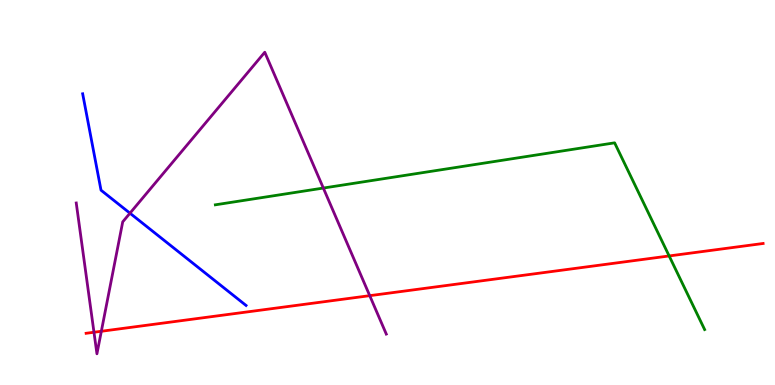[{'lines': ['blue', 'red'], 'intersections': []}, {'lines': ['green', 'red'], 'intersections': [{'x': 8.63, 'y': 3.35}]}, {'lines': ['purple', 'red'], 'intersections': [{'x': 1.21, 'y': 1.37}, {'x': 1.31, 'y': 1.4}, {'x': 4.77, 'y': 2.32}]}, {'lines': ['blue', 'green'], 'intersections': []}, {'lines': ['blue', 'purple'], 'intersections': [{'x': 1.68, 'y': 4.46}]}, {'lines': ['green', 'purple'], 'intersections': [{'x': 4.17, 'y': 5.12}]}]